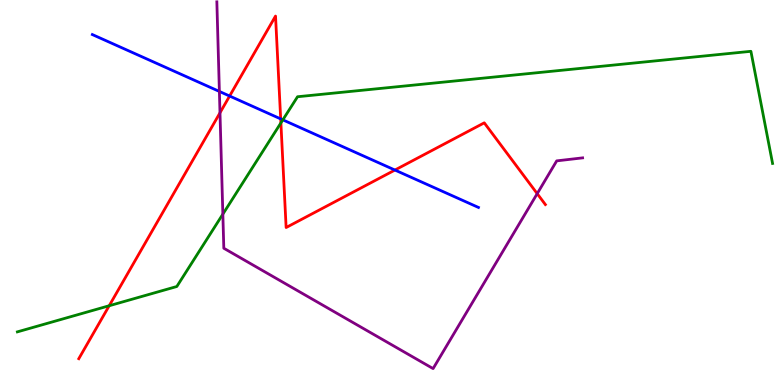[{'lines': ['blue', 'red'], 'intersections': [{'x': 2.96, 'y': 7.51}, {'x': 3.62, 'y': 6.91}, {'x': 5.1, 'y': 5.58}]}, {'lines': ['green', 'red'], 'intersections': [{'x': 1.41, 'y': 2.06}, {'x': 3.62, 'y': 6.81}]}, {'lines': ['purple', 'red'], 'intersections': [{'x': 2.84, 'y': 7.07}, {'x': 6.93, 'y': 4.97}]}, {'lines': ['blue', 'green'], 'intersections': [{'x': 3.65, 'y': 6.89}]}, {'lines': ['blue', 'purple'], 'intersections': [{'x': 2.83, 'y': 7.62}]}, {'lines': ['green', 'purple'], 'intersections': [{'x': 2.88, 'y': 4.44}]}]